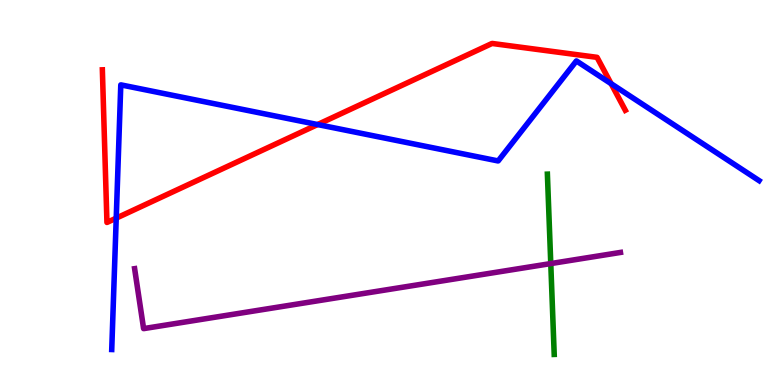[{'lines': ['blue', 'red'], 'intersections': [{'x': 1.5, 'y': 4.33}, {'x': 4.1, 'y': 6.77}, {'x': 7.89, 'y': 7.83}]}, {'lines': ['green', 'red'], 'intersections': []}, {'lines': ['purple', 'red'], 'intersections': []}, {'lines': ['blue', 'green'], 'intersections': []}, {'lines': ['blue', 'purple'], 'intersections': []}, {'lines': ['green', 'purple'], 'intersections': [{'x': 7.11, 'y': 3.15}]}]